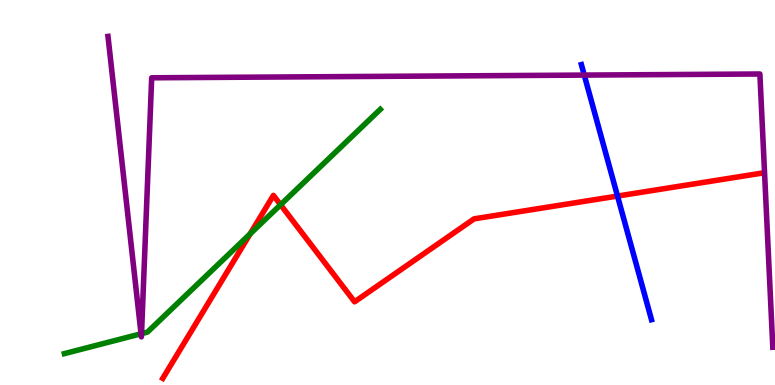[{'lines': ['blue', 'red'], 'intersections': [{'x': 7.97, 'y': 4.91}]}, {'lines': ['green', 'red'], 'intersections': [{'x': 3.23, 'y': 3.93}, {'x': 3.62, 'y': 4.68}]}, {'lines': ['purple', 'red'], 'intersections': []}, {'lines': ['blue', 'green'], 'intersections': []}, {'lines': ['blue', 'purple'], 'intersections': [{'x': 7.54, 'y': 8.05}]}, {'lines': ['green', 'purple'], 'intersections': [{'x': 1.82, 'y': 1.33}, {'x': 1.83, 'y': 1.33}]}]